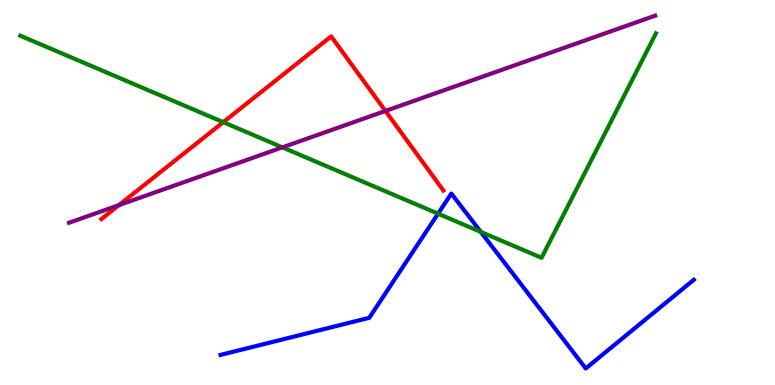[{'lines': ['blue', 'red'], 'intersections': []}, {'lines': ['green', 'red'], 'intersections': [{'x': 2.88, 'y': 6.83}]}, {'lines': ['purple', 'red'], 'intersections': [{'x': 1.53, 'y': 4.67}, {'x': 4.97, 'y': 7.12}]}, {'lines': ['blue', 'green'], 'intersections': [{'x': 5.65, 'y': 4.45}, {'x': 6.2, 'y': 3.98}]}, {'lines': ['blue', 'purple'], 'intersections': []}, {'lines': ['green', 'purple'], 'intersections': [{'x': 3.64, 'y': 6.17}]}]